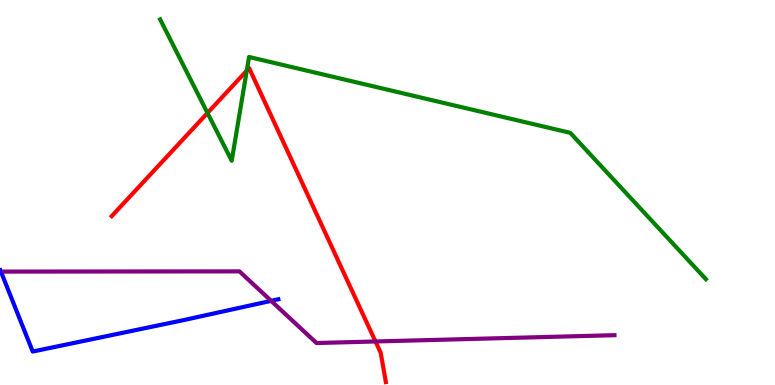[{'lines': ['blue', 'red'], 'intersections': []}, {'lines': ['green', 'red'], 'intersections': [{'x': 2.68, 'y': 7.07}, {'x': 3.18, 'y': 8.16}]}, {'lines': ['purple', 'red'], 'intersections': [{'x': 4.84, 'y': 1.13}]}, {'lines': ['blue', 'green'], 'intersections': []}, {'lines': ['blue', 'purple'], 'intersections': [{'x': 3.5, 'y': 2.19}]}, {'lines': ['green', 'purple'], 'intersections': []}]